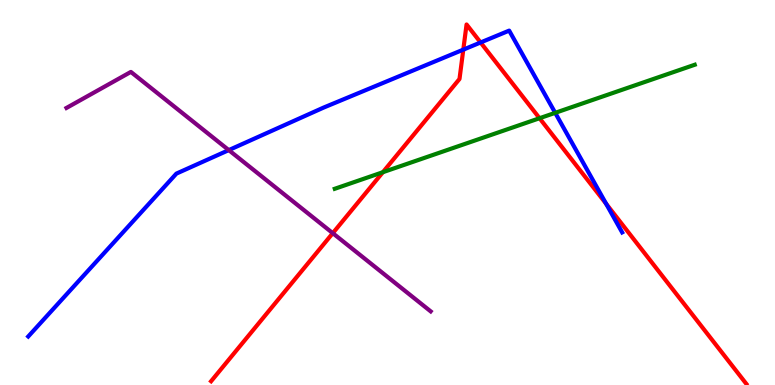[{'lines': ['blue', 'red'], 'intersections': [{'x': 5.98, 'y': 8.71}, {'x': 6.2, 'y': 8.9}, {'x': 7.82, 'y': 4.71}]}, {'lines': ['green', 'red'], 'intersections': [{'x': 4.94, 'y': 5.53}, {'x': 6.96, 'y': 6.93}]}, {'lines': ['purple', 'red'], 'intersections': [{'x': 4.29, 'y': 3.94}]}, {'lines': ['blue', 'green'], 'intersections': [{'x': 7.16, 'y': 7.07}]}, {'lines': ['blue', 'purple'], 'intersections': [{'x': 2.95, 'y': 6.1}]}, {'lines': ['green', 'purple'], 'intersections': []}]